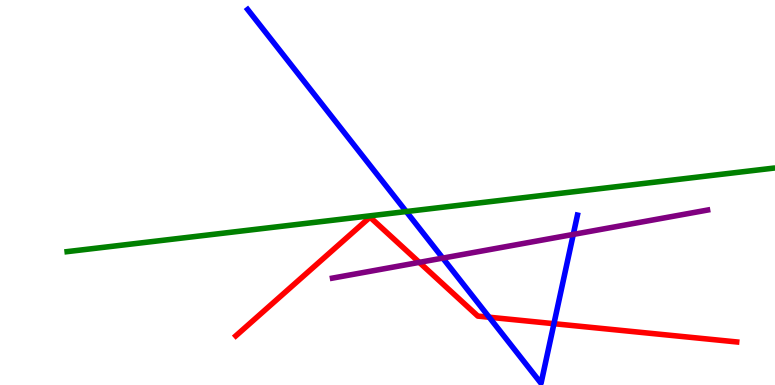[{'lines': ['blue', 'red'], 'intersections': [{'x': 6.31, 'y': 1.76}, {'x': 7.15, 'y': 1.59}]}, {'lines': ['green', 'red'], 'intersections': []}, {'lines': ['purple', 'red'], 'intersections': [{'x': 5.41, 'y': 3.19}]}, {'lines': ['blue', 'green'], 'intersections': [{'x': 5.24, 'y': 4.51}]}, {'lines': ['blue', 'purple'], 'intersections': [{'x': 5.71, 'y': 3.3}, {'x': 7.4, 'y': 3.91}]}, {'lines': ['green', 'purple'], 'intersections': []}]